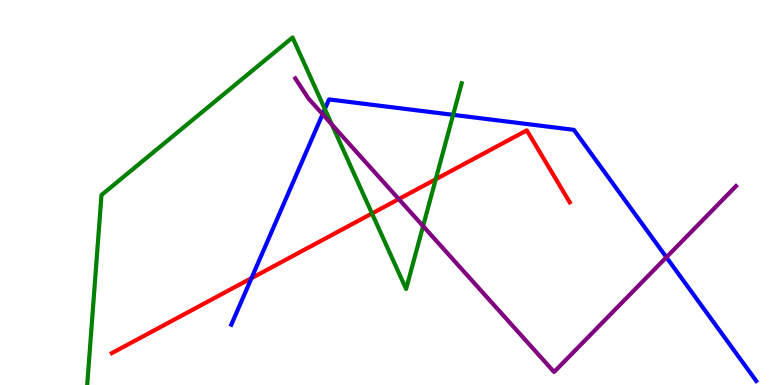[{'lines': ['blue', 'red'], 'intersections': [{'x': 3.24, 'y': 2.78}]}, {'lines': ['green', 'red'], 'intersections': [{'x': 4.8, 'y': 4.46}, {'x': 5.62, 'y': 5.34}]}, {'lines': ['purple', 'red'], 'intersections': [{'x': 5.15, 'y': 4.83}]}, {'lines': ['blue', 'green'], 'intersections': [{'x': 4.19, 'y': 7.17}, {'x': 5.85, 'y': 7.02}]}, {'lines': ['blue', 'purple'], 'intersections': [{'x': 4.16, 'y': 7.03}, {'x': 8.6, 'y': 3.32}]}, {'lines': ['green', 'purple'], 'intersections': [{'x': 4.28, 'y': 6.77}, {'x': 5.46, 'y': 4.13}]}]